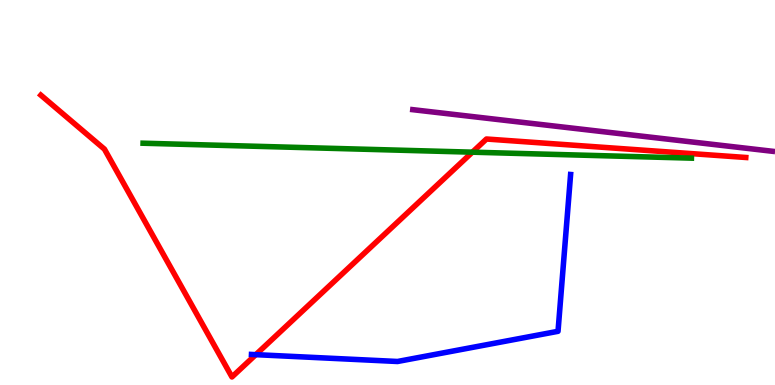[{'lines': ['blue', 'red'], 'intersections': [{'x': 3.3, 'y': 0.788}]}, {'lines': ['green', 'red'], 'intersections': [{'x': 6.1, 'y': 6.05}]}, {'lines': ['purple', 'red'], 'intersections': []}, {'lines': ['blue', 'green'], 'intersections': []}, {'lines': ['blue', 'purple'], 'intersections': []}, {'lines': ['green', 'purple'], 'intersections': []}]